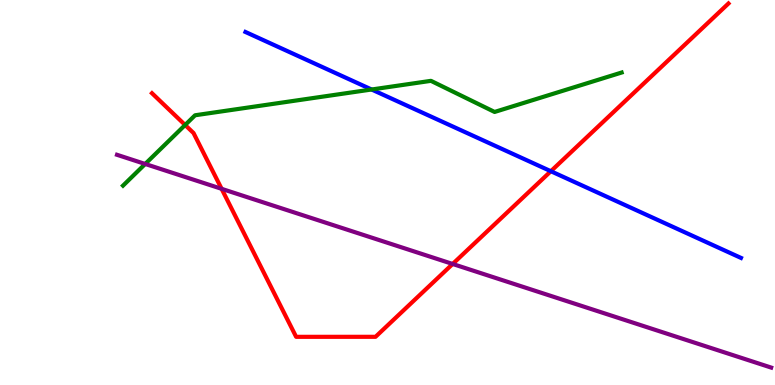[{'lines': ['blue', 'red'], 'intersections': [{'x': 7.11, 'y': 5.55}]}, {'lines': ['green', 'red'], 'intersections': [{'x': 2.39, 'y': 6.75}]}, {'lines': ['purple', 'red'], 'intersections': [{'x': 2.86, 'y': 5.1}, {'x': 5.84, 'y': 3.14}]}, {'lines': ['blue', 'green'], 'intersections': [{'x': 4.79, 'y': 7.68}]}, {'lines': ['blue', 'purple'], 'intersections': []}, {'lines': ['green', 'purple'], 'intersections': [{'x': 1.87, 'y': 5.74}]}]